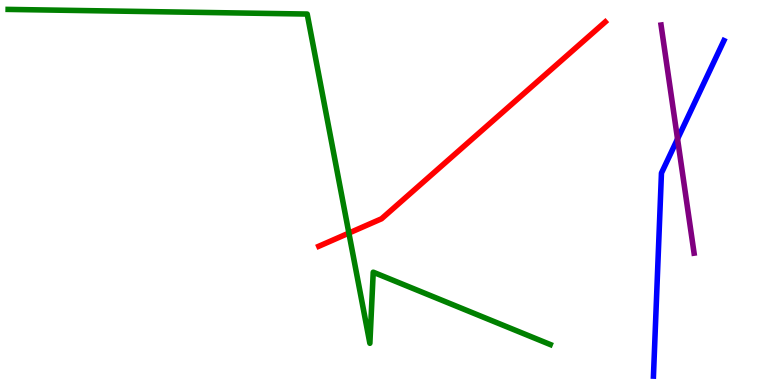[{'lines': ['blue', 'red'], 'intersections': []}, {'lines': ['green', 'red'], 'intersections': [{'x': 4.5, 'y': 3.95}]}, {'lines': ['purple', 'red'], 'intersections': []}, {'lines': ['blue', 'green'], 'intersections': []}, {'lines': ['blue', 'purple'], 'intersections': [{'x': 8.74, 'y': 6.39}]}, {'lines': ['green', 'purple'], 'intersections': []}]